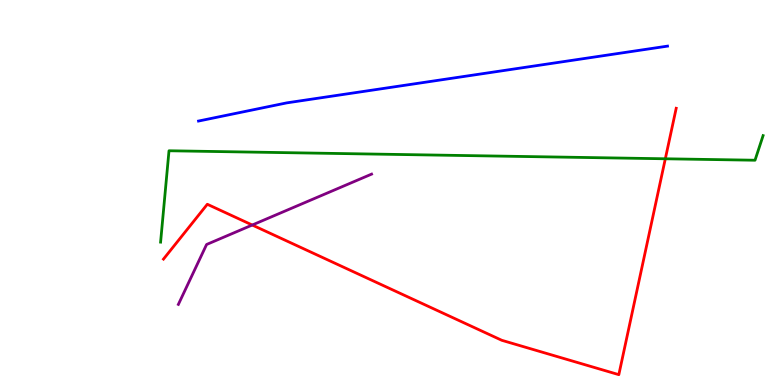[{'lines': ['blue', 'red'], 'intersections': []}, {'lines': ['green', 'red'], 'intersections': [{'x': 8.58, 'y': 5.88}]}, {'lines': ['purple', 'red'], 'intersections': [{'x': 3.25, 'y': 4.16}]}, {'lines': ['blue', 'green'], 'intersections': []}, {'lines': ['blue', 'purple'], 'intersections': []}, {'lines': ['green', 'purple'], 'intersections': []}]